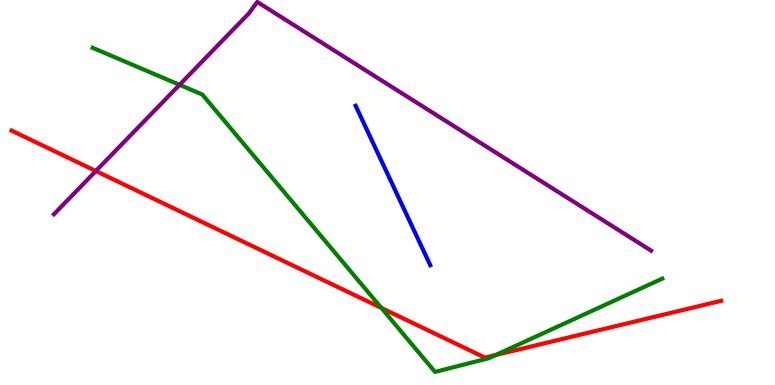[{'lines': ['blue', 'red'], 'intersections': []}, {'lines': ['green', 'red'], 'intersections': [{'x': 4.92, 'y': 2.0}, {'x': 6.4, 'y': 0.779}]}, {'lines': ['purple', 'red'], 'intersections': [{'x': 1.24, 'y': 5.56}]}, {'lines': ['blue', 'green'], 'intersections': []}, {'lines': ['blue', 'purple'], 'intersections': []}, {'lines': ['green', 'purple'], 'intersections': [{'x': 2.32, 'y': 7.8}]}]